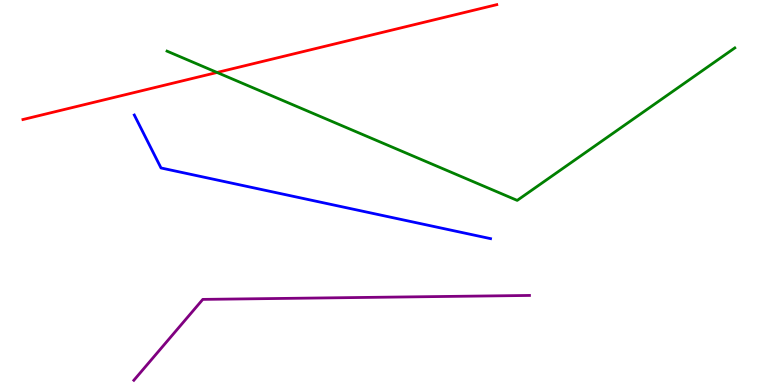[{'lines': ['blue', 'red'], 'intersections': []}, {'lines': ['green', 'red'], 'intersections': [{'x': 2.8, 'y': 8.12}]}, {'lines': ['purple', 'red'], 'intersections': []}, {'lines': ['blue', 'green'], 'intersections': []}, {'lines': ['blue', 'purple'], 'intersections': []}, {'lines': ['green', 'purple'], 'intersections': []}]